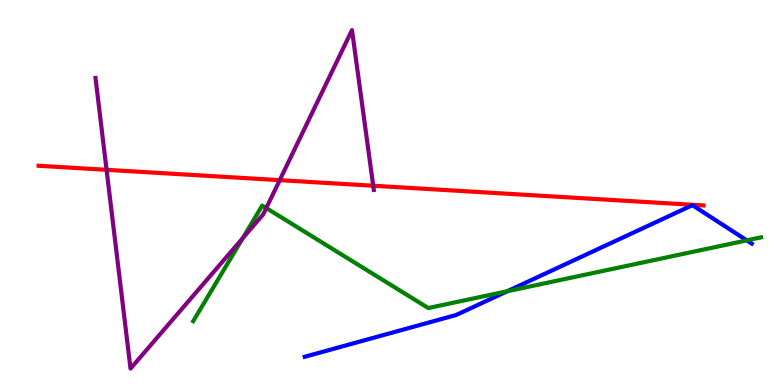[{'lines': ['blue', 'red'], 'intersections': []}, {'lines': ['green', 'red'], 'intersections': []}, {'lines': ['purple', 'red'], 'intersections': [{'x': 1.38, 'y': 5.59}, {'x': 3.61, 'y': 5.32}, {'x': 4.82, 'y': 5.18}]}, {'lines': ['blue', 'green'], 'intersections': [{'x': 6.54, 'y': 2.43}, {'x': 9.64, 'y': 3.76}]}, {'lines': ['blue', 'purple'], 'intersections': []}, {'lines': ['green', 'purple'], 'intersections': [{'x': 3.13, 'y': 3.82}, {'x': 3.44, 'y': 4.6}]}]